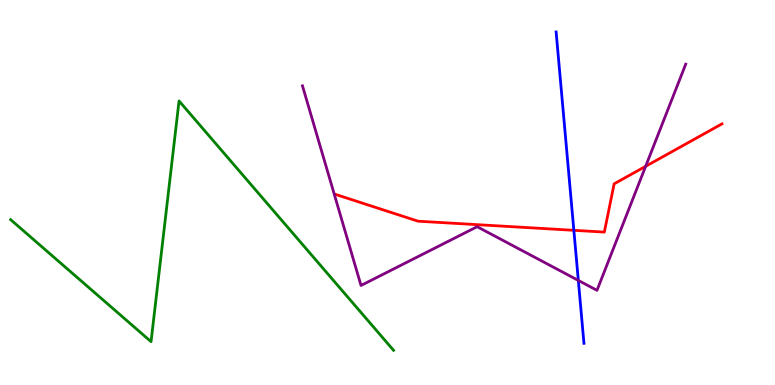[{'lines': ['blue', 'red'], 'intersections': [{'x': 7.4, 'y': 4.02}]}, {'lines': ['green', 'red'], 'intersections': []}, {'lines': ['purple', 'red'], 'intersections': [{'x': 8.33, 'y': 5.68}]}, {'lines': ['blue', 'green'], 'intersections': []}, {'lines': ['blue', 'purple'], 'intersections': [{'x': 7.46, 'y': 2.72}]}, {'lines': ['green', 'purple'], 'intersections': []}]